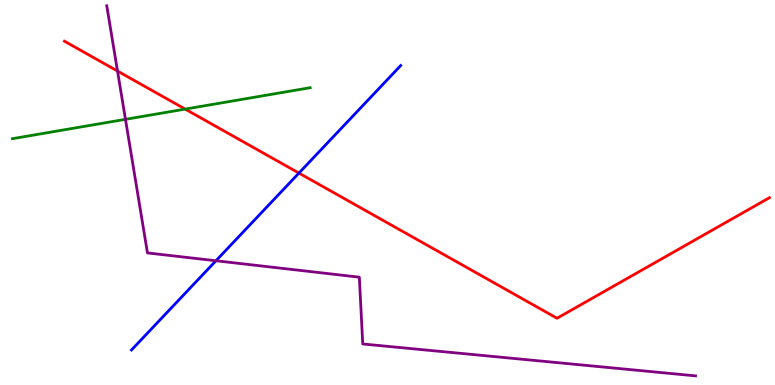[{'lines': ['blue', 'red'], 'intersections': [{'x': 3.86, 'y': 5.5}]}, {'lines': ['green', 'red'], 'intersections': [{'x': 2.39, 'y': 7.17}]}, {'lines': ['purple', 'red'], 'intersections': [{'x': 1.52, 'y': 8.15}]}, {'lines': ['blue', 'green'], 'intersections': []}, {'lines': ['blue', 'purple'], 'intersections': [{'x': 2.79, 'y': 3.23}]}, {'lines': ['green', 'purple'], 'intersections': [{'x': 1.62, 'y': 6.9}]}]